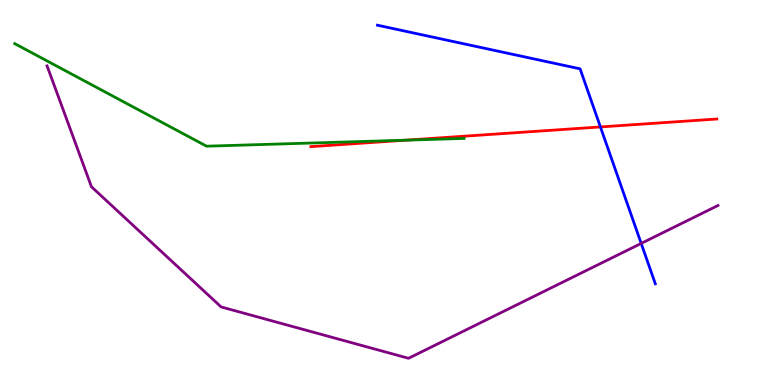[{'lines': ['blue', 'red'], 'intersections': [{'x': 7.75, 'y': 6.7}]}, {'lines': ['green', 'red'], 'intersections': [{'x': 5.24, 'y': 6.36}]}, {'lines': ['purple', 'red'], 'intersections': []}, {'lines': ['blue', 'green'], 'intersections': []}, {'lines': ['blue', 'purple'], 'intersections': [{'x': 8.27, 'y': 3.68}]}, {'lines': ['green', 'purple'], 'intersections': []}]